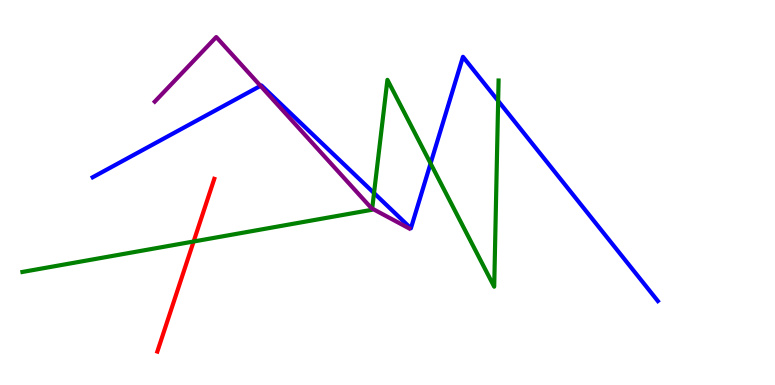[{'lines': ['blue', 'red'], 'intersections': []}, {'lines': ['green', 'red'], 'intersections': [{'x': 2.5, 'y': 3.73}]}, {'lines': ['purple', 'red'], 'intersections': []}, {'lines': ['blue', 'green'], 'intersections': [{'x': 4.83, 'y': 4.99}, {'x': 5.56, 'y': 5.75}, {'x': 6.43, 'y': 7.38}]}, {'lines': ['blue', 'purple'], 'intersections': [{'x': 3.36, 'y': 7.77}]}, {'lines': ['green', 'purple'], 'intersections': [{'x': 4.8, 'y': 4.58}]}]